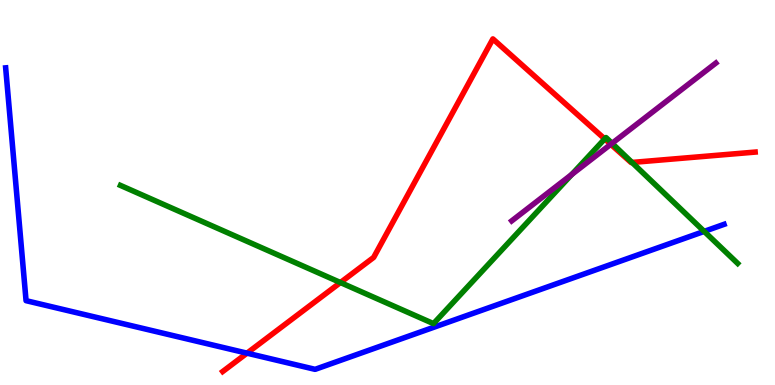[{'lines': ['blue', 'red'], 'intersections': [{'x': 3.19, 'y': 0.827}]}, {'lines': ['green', 'red'], 'intersections': [{'x': 4.39, 'y': 2.66}, {'x': 7.8, 'y': 6.39}, {'x': 8.16, 'y': 5.78}]}, {'lines': ['purple', 'red'], 'intersections': [{'x': 7.88, 'y': 6.25}]}, {'lines': ['blue', 'green'], 'intersections': [{'x': 9.09, 'y': 3.99}]}, {'lines': ['blue', 'purple'], 'intersections': []}, {'lines': ['green', 'purple'], 'intersections': [{'x': 7.38, 'y': 5.47}, {'x': 7.9, 'y': 6.28}]}]